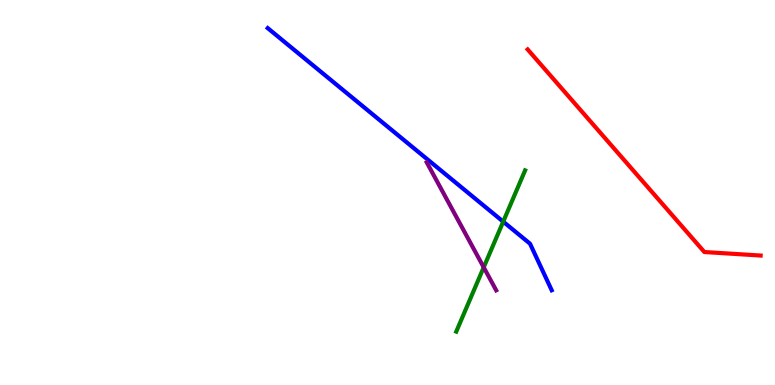[{'lines': ['blue', 'red'], 'intersections': []}, {'lines': ['green', 'red'], 'intersections': []}, {'lines': ['purple', 'red'], 'intersections': []}, {'lines': ['blue', 'green'], 'intersections': [{'x': 6.49, 'y': 4.24}]}, {'lines': ['blue', 'purple'], 'intersections': []}, {'lines': ['green', 'purple'], 'intersections': [{'x': 6.24, 'y': 3.06}]}]